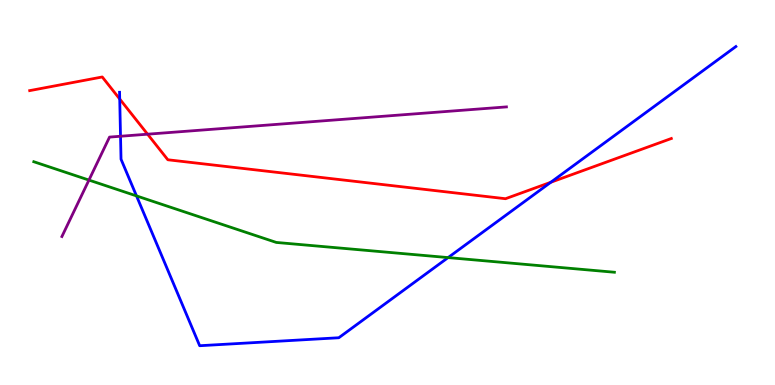[{'lines': ['blue', 'red'], 'intersections': [{'x': 1.54, 'y': 7.43}, {'x': 7.11, 'y': 5.27}]}, {'lines': ['green', 'red'], 'intersections': []}, {'lines': ['purple', 'red'], 'intersections': [{'x': 1.9, 'y': 6.51}]}, {'lines': ['blue', 'green'], 'intersections': [{'x': 1.76, 'y': 4.91}, {'x': 5.78, 'y': 3.31}]}, {'lines': ['blue', 'purple'], 'intersections': [{'x': 1.56, 'y': 6.46}]}, {'lines': ['green', 'purple'], 'intersections': [{'x': 1.15, 'y': 5.32}]}]